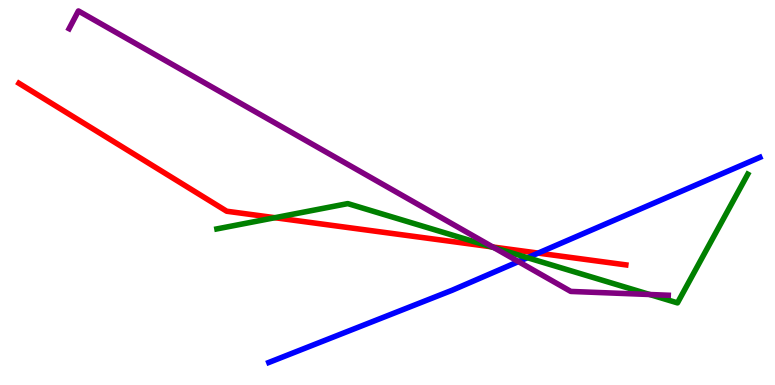[{'lines': ['blue', 'red'], 'intersections': [{'x': 6.94, 'y': 3.43}]}, {'lines': ['green', 'red'], 'intersections': [{'x': 3.55, 'y': 4.35}, {'x': 6.34, 'y': 3.59}]}, {'lines': ['purple', 'red'], 'intersections': [{'x': 6.36, 'y': 3.58}]}, {'lines': ['blue', 'green'], 'intersections': [{'x': 6.81, 'y': 3.31}]}, {'lines': ['blue', 'purple'], 'intersections': [{'x': 6.69, 'y': 3.2}]}, {'lines': ['green', 'purple'], 'intersections': [{'x': 6.37, 'y': 3.57}, {'x': 8.38, 'y': 2.35}]}]